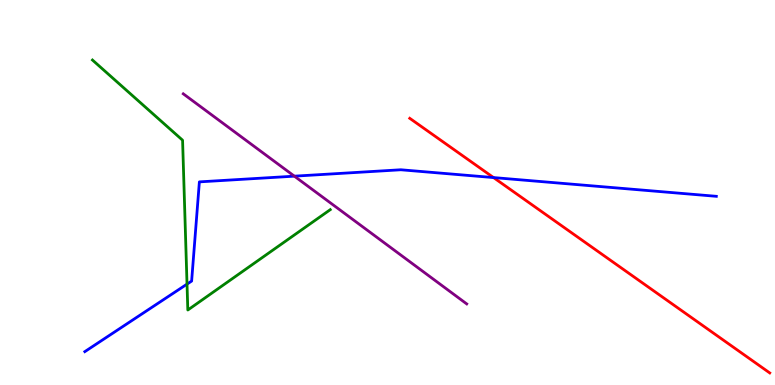[{'lines': ['blue', 'red'], 'intersections': [{'x': 6.37, 'y': 5.39}]}, {'lines': ['green', 'red'], 'intersections': []}, {'lines': ['purple', 'red'], 'intersections': []}, {'lines': ['blue', 'green'], 'intersections': [{'x': 2.41, 'y': 2.62}]}, {'lines': ['blue', 'purple'], 'intersections': [{'x': 3.8, 'y': 5.42}]}, {'lines': ['green', 'purple'], 'intersections': []}]